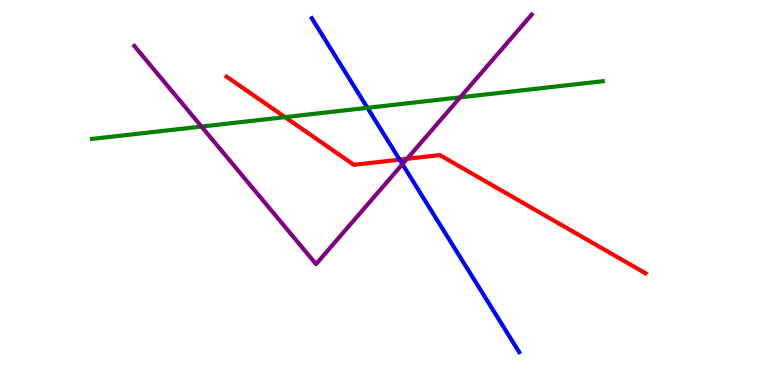[{'lines': ['blue', 'red'], 'intersections': [{'x': 5.16, 'y': 5.85}]}, {'lines': ['green', 'red'], 'intersections': [{'x': 3.68, 'y': 6.96}]}, {'lines': ['purple', 'red'], 'intersections': [{'x': 5.25, 'y': 5.88}]}, {'lines': ['blue', 'green'], 'intersections': [{'x': 4.74, 'y': 7.2}]}, {'lines': ['blue', 'purple'], 'intersections': [{'x': 5.19, 'y': 5.74}]}, {'lines': ['green', 'purple'], 'intersections': [{'x': 2.6, 'y': 6.71}, {'x': 5.94, 'y': 7.47}]}]